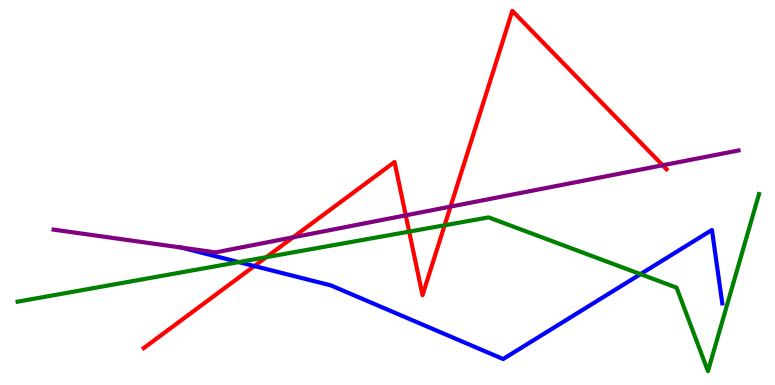[{'lines': ['blue', 'red'], 'intersections': [{'x': 3.28, 'y': 3.09}]}, {'lines': ['green', 'red'], 'intersections': [{'x': 3.44, 'y': 3.32}, {'x': 5.28, 'y': 3.98}, {'x': 5.74, 'y': 4.15}]}, {'lines': ['purple', 'red'], 'intersections': [{'x': 3.78, 'y': 3.84}, {'x': 5.24, 'y': 4.41}, {'x': 5.81, 'y': 4.63}, {'x': 8.55, 'y': 5.71}]}, {'lines': ['blue', 'green'], 'intersections': [{'x': 3.08, 'y': 3.19}, {'x': 8.26, 'y': 2.88}]}, {'lines': ['blue', 'purple'], 'intersections': [{'x': 2.34, 'y': 3.57}]}, {'lines': ['green', 'purple'], 'intersections': []}]